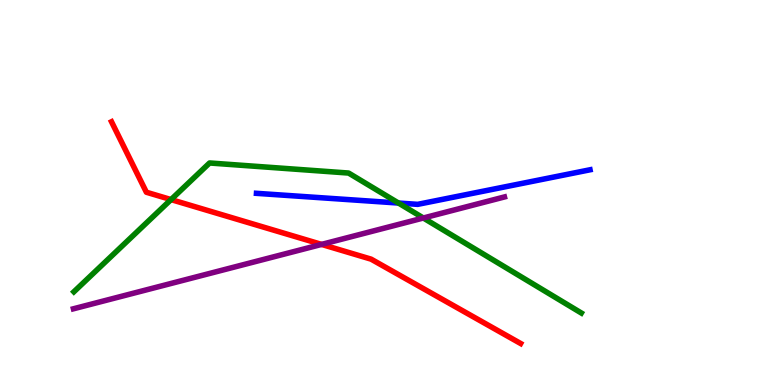[{'lines': ['blue', 'red'], 'intersections': []}, {'lines': ['green', 'red'], 'intersections': [{'x': 2.21, 'y': 4.82}]}, {'lines': ['purple', 'red'], 'intersections': [{'x': 4.15, 'y': 3.65}]}, {'lines': ['blue', 'green'], 'intersections': [{'x': 5.14, 'y': 4.73}]}, {'lines': ['blue', 'purple'], 'intersections': []}, {'lines': ['green', 'purple'], 'intersections': [{'x': 5.46, 'y': 4.34}]}]